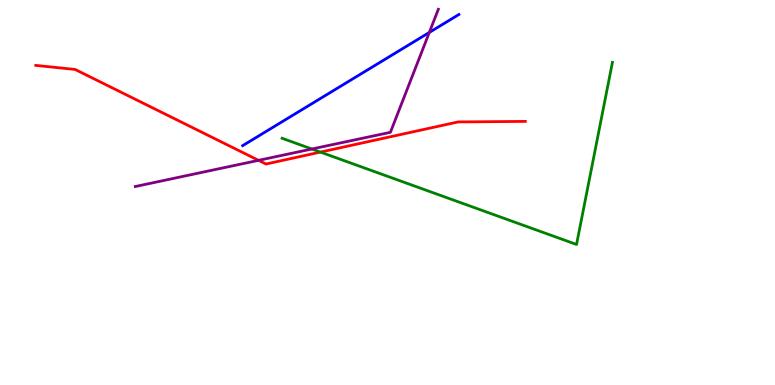[{'lines': ['blue', 'red'], 'intersections': []}, {'lines': ['green', 'red'], 'intersections': [{'x': 4.13, 'y': 6.05}]}, {'lines': ['purple', 'red'], 'intersections': [{'x': 3.34, 'y': 5.84}]}, {'lines': ['blue', 'green'], 'intersections': []}, {'lines': ['blue', 'purple'], 'intersections': [{'x': 5.54, 'y': 9.16}]}, {'lines': ['green', 'purple'], 'intersections': [{'x': 4.02, 'y': 6.13}]}]